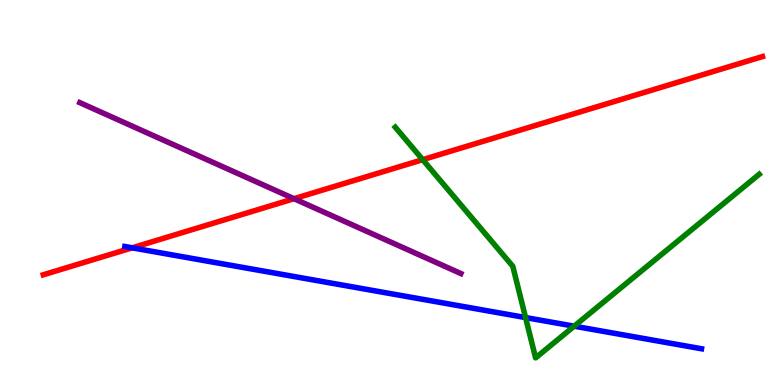[{'lines': ['blue', 'red'], 'intersections': [{'x': 1.71, 'y': 3.56}]}, {'lines': ['green', 'red'], 'intersections': [{'x': 5.45, 'y': 5.85}]}, {'lines': ['purple', 'red'], 'intersections': [{'x': 3.79, 'y': 4.84}]}, {'lines': ['blue', 'green'], 'intersections': [{'x': 6.78, 'y': 1.75}, {'x': 7.41, 'y': 1.53}]}, {'lines': ['blue', 'purple'], 'intersections': []}, {'lines': ['green', 'purple'], 'intersections': []}]